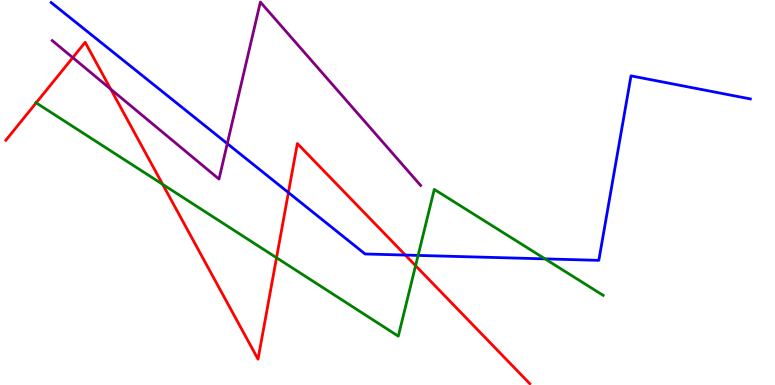[{'lines': ['blue', 'red'], 'intersections': [{'x': 3.72, 'y': 5.0}, {'x': 5.23, 'y': 3.37}]}, {'lines': ['green', 'red'], 'intersections': [{'x': 0.467, 'y': 7.33}, {'x': 2.1, 'y': 5.21}, {'x': 3.57, 'y': 3.31}, {'x': 5.36, 'y': 3.1}]}, {'lines': ['purple', 'red'], 'intersections': [{'x': 0.939, 'y': 8.5}, {'x': 1.43, 'y': 7.68}]}, {'lines': ['blue', 'green'], 'intersections': [{'x': 5.39, 'y': 3.37}, {'x': 7.03, 'y': 3.28}]}, {'lines': ['blue', 'purple'], 'intersections': [{'x': 2.93, 'y': 6.27}]}, {'lines': ['green', 'purple'], 'intersections': []}]